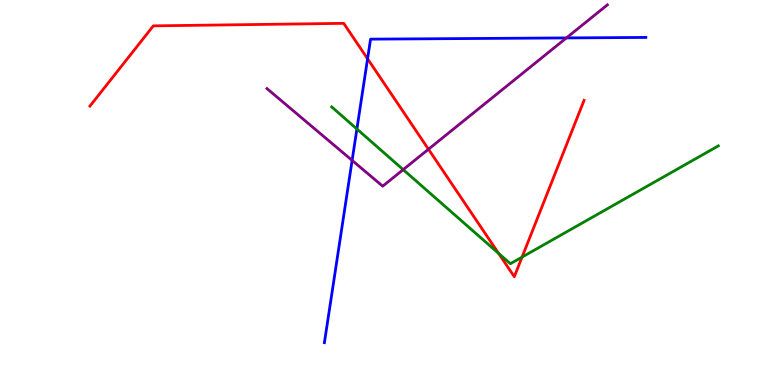[{'lines': ['blue', 'red'], 'intersections': [{'x': 4.74, 'y': 8.47}]}, {'lines': ['green', 'red'], 'intersections': [{'x': 6.43, 'y': 3.42}, {'x': 6.74, 'y': 3.32}]}, {'lines': ['purple', 'red'], 'intersections': [{'x': 5.53, 'y': 6.12}]}, {'lines': ['blue', 'green'], 'intersections': [{'x': 4.61, 'y': 6.65}]}, {'lines': ['blue', 'purple'], 'intersections': [{'x': 4.54, 'y': 5.83}, {'x': 7.31, 'y': 9.01}]}, {'lines': ['green', 'purple'], 'intersections': [{'x': 5.2, 'y': 5.59}]}]